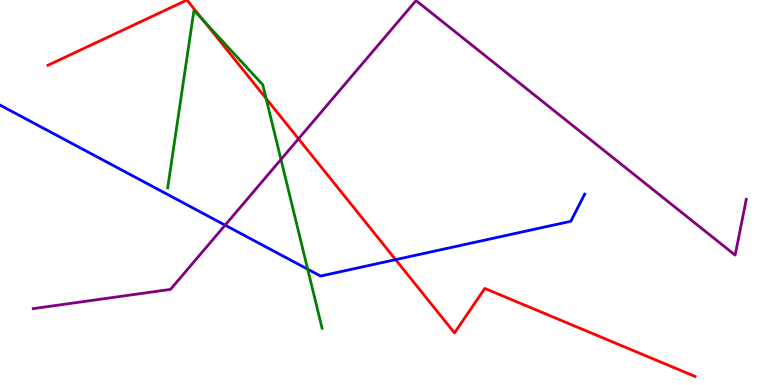[{'lines': ['blue', 'red'], 'intersections': [{'x': 5.1, 'y': 3.26}]}, {'lines': ['green', 'red'], 'intersections': [{'x': 2.63, 'y': 9.47}, {'x': 3.43, 'y': 7.44}]}, {'lines': ['purple', 'red'], 'intersections': [{'x': 3.85, 'y': 6.39}]}, {'lines': ['blue', 'green'], 'intersections': [{'x': 3.97, 'y': 3.01}]}, {'lines': ['blue', 'purple'], 'intersections': [{'x': 2.9, 'y': 4.15}]}, {'lines': ['green', 'purple'], 'intersections': [{'x': 3.63, 'y': 5.86}]}]